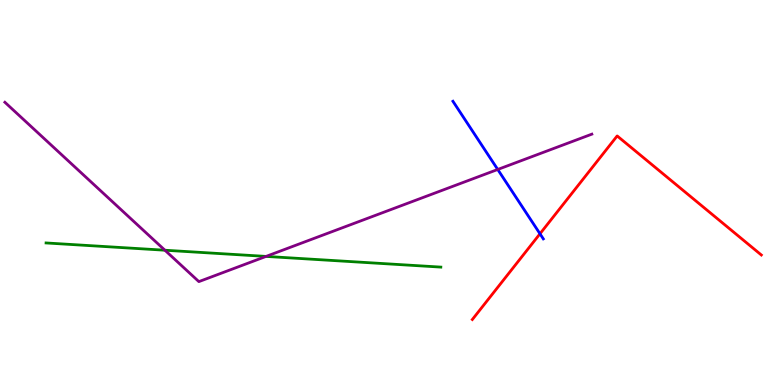[{'lines': ['blue', 'red'], 'intersections': [{'x': 6.97, 'y': 3.93}]}, {'lines': ['green', 'red'], 'intersections': []}, {'lines': ['purple', 'red'], 'intersections': []}, {'lines': ['blue', 'green'], 'intersections': []}, {'lines': ['blue', 'purple'], 'intersections': [{'x': 6.42, 'y': 5.6}]}, {'lines': ['green', 'purple'], 'intersections': [{'x': 2.13, 'y': 3.5}, {'x': 3.43, 'y': 3.34}]}]